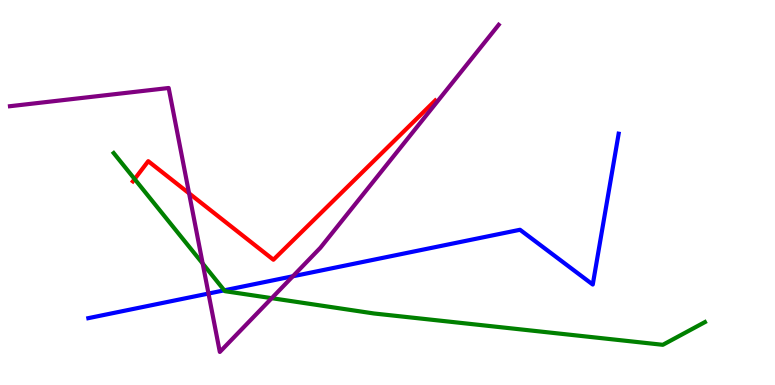[{'lines': ['blue', 'red'], 'intersections': []}, {'lines': ['green', 'red'], 'intersections': [{'x': 1.74, 'y': 5.35}]}, {'lines': ['purple', 'red'], 'intersections': [{'x': 2.44, 'y': 4.98}]}, {'lines': ['blue', 'green'], 'intersections': [{'x': 2.89, 'y': 2.46}]}, {'lines': ['blue', 'purple'], 'intersections': [{'x': 2.69, 'y': 2.38}, {'x': 3.78, 'y': 2.82}]}, {'lines': ['green', 'purple'], 'intersections': [{'x': 2.62, 'y': 3.15}, {'x': 3.51, 'y': 2.26}]}]